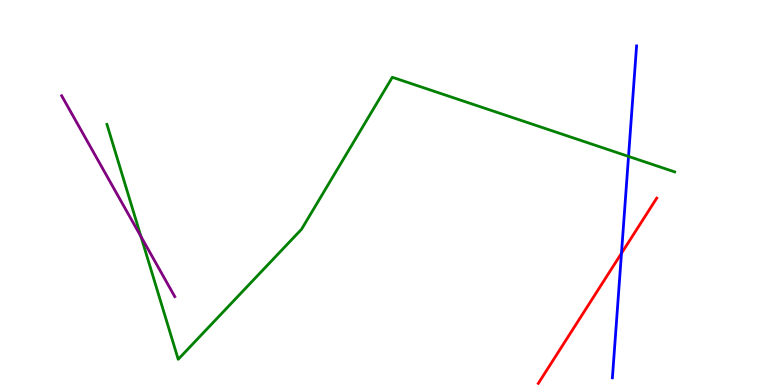[{'lines': ['blue', 'red'], 'intersections': [{'x': 8.02, 'y': 3.42}]}, {'lines': ['green', 'red'], 'intersections': []}, {'lines': ['purple', 'red'], 'intersections': []}, {'lines': ['blue', 'green'], 'intersections': [{'x': 8.11, 'y': 5.94}]}, {'lines': ['blue', 'purple'], 'intersections': []}, {'lines': ['green', 'purple'], 'intersections': [{'x': 1.82, 'y': 3.85}]}]